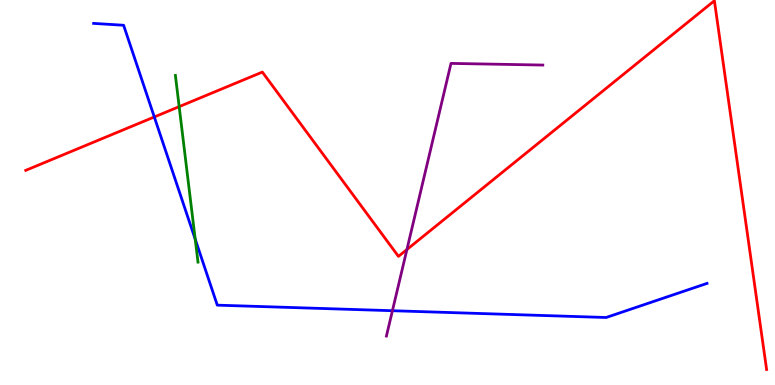[{'lines': ['blue', 'red'], 'intersections': [{'x': 1.99, 'y': 6.96}]}, {'lines': ['green', 'red'], 'intersections': [{'x': 2.31, 'y': 7.23}]}, {'lines': ['purple', 'red'], 'intersections': [{'x': 5.25, 'y': 3.52}]}, {'lines': ['blue', 'green'], 'intersections': [{'x': 2.52, 'y': 3.79}]}, {'lines': ['blue', 'purple'], 'intersections': [{'x': 5.06, 'y': 1.93}]}, {'lines': ['green', 'purple'], 'intersections': []}]